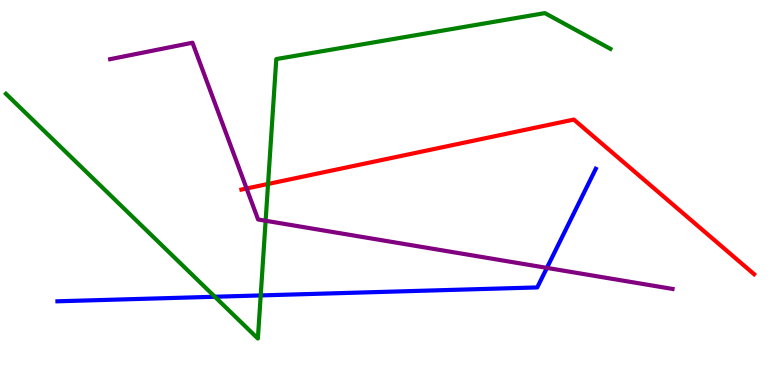[{'lines': ['blue', 'red'], 'intersections': []}, {'lines': ['green', 'red'], 'intersections': [{'x': 3.46, 'y': 5.22}]}, {'lines': ['purple', 'red'], 'intersections': [{'x': 3.18, 'y': 5.1}]}, {'lines': ['blue', 'green'], 'intersections': [{'x': 2.77, 'y': 2.29}, {'x': 3.36, 'y': 2.33}]}, {'lines': ['blue', 'purple'], 'intersections': [{'x': 7.06, 'y': 3.04}]}, {'lines': ['green', 'purple'], 'intersections': [{'x': 3.43, 'y': 4.27}]}]